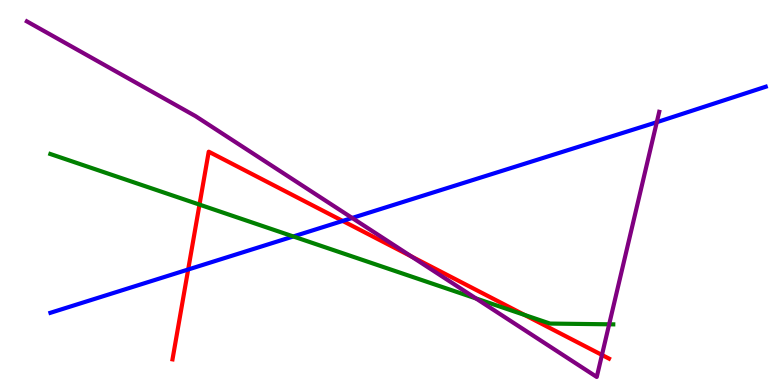[{'lines': ['blue', 'red'], 'intersections': [{'x': 2.43, 'y': 3.0}, {'x': 4.42, 'y': 4.26}]}, {'lines': ['green', 'red'], 'intersections': [{'x': 2.57, 'y': 4.69}, {'x': 6.77, 'y': 1.82}]}, {'lines': ['purple', 'red'], 'intersections': [{'x': 5.31, 'y': 3.34}, {'x': 7.77, 'y': 0.78}]}, {'lines': ['blue', 'green'], 'intersections': [{'x': 3.78, 'y': 3.86}]}, {'lines': ['blue', 'purple'], 'intersections': [{'x': 4.54, 'y': 4.34}, {'x': 8.47, 'y': 6.83}]}, {'lines': ['green', 'purple'], 'intersections': [{'x': 6.14, 'y': 2.25}, {'x': 7.86, 'y': 1.58}]}]